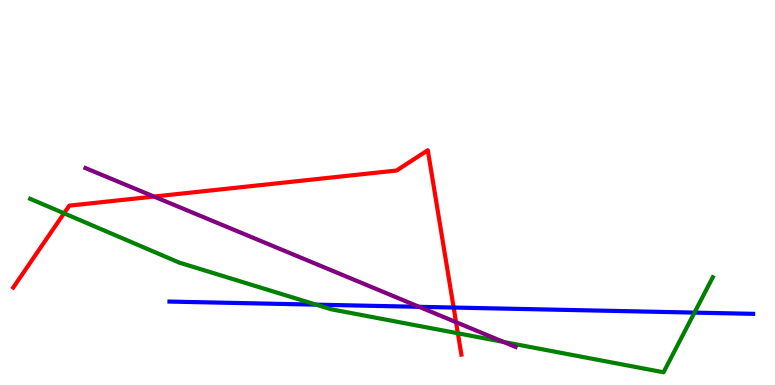[{'lines': ['blue', 'red'], 'intersections': [{'x': 5.85, 'y': 2.01}]}, {'lines': ['green', 'red'], 'intersections': [{'x': 0.826, 'y': 4.46}, {'x': 5.91, 'y': 1.34}]}, {'lines': ['purple', 'red'], 'intersections': [{'x': 1.99, 'y': 4.89}, {'x': 5.88, 'y': 1.63}]}, {'lines': ['blue', 'green'], 'intersections': [{'x': 4.08, 'y': 2.09}, {'x': 8.96, 'y': 1.88}]}, {'lines': ['blue', 'purple'], 'intersections': [{'x': 5.41, 'y': 2.03}]}, {'lines': ['green', 'purple'], 'intersections': [{'x': 6.5, 'y': 1.12}]}]